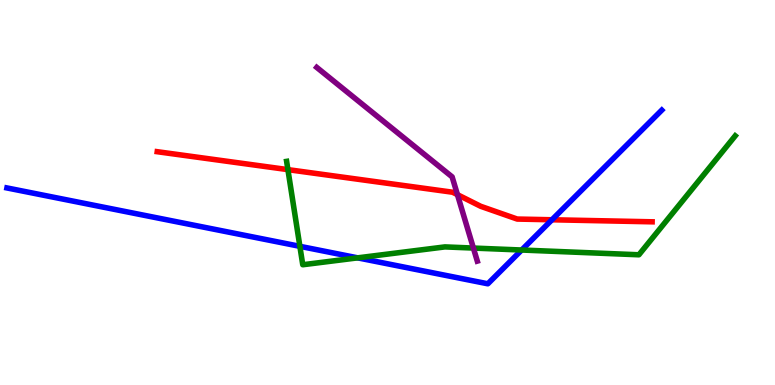[{'lines': ['blue', 'red'], 'intersections': [{'x': 7.12, 'y': 4.29}]}, {'lines': ['green', 'red'], 'intersections': [{'x': 3.71, 'y': 5.59}]}, {'lines': ['purple', 'red'], 'intersections': [{'x': 5.9, 'y': 4.94}]}, {'lines': ['blue', 'green'], 'intersections': [{'x': 3.87, 'y': 3.6}, {'x': 4.62, 'y': 3.3}, {'x': 6.73, 'y': 3.51}]}, {'lines': ['blue', 'purple'], 'intersections': []}, {'lines': ['green', 'purple'], 'intersections': [{'x': 6.11, 'y': 3.56}]}]